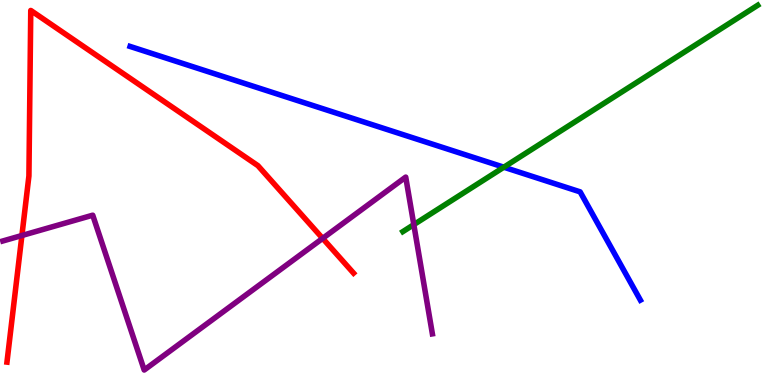[{'lines': ['blue', 'red'], 'intersections': []}, {'lines': ['green', 'red'], 'intersections': []}, {'lines': ['purple', 'red'], 'intersections': [{'x': 0.283, 'y': 3.88}, {'x': 4.16, 'y': 3.81}]}, {'lines': ['blue', 'green'], 'intersections': [{'x': 6.5, 'y': 5.66}]}, {'lines': ['blue', 'purple'], 'intersections': []}, {'lines': ['green', 'purple'], 'intersections': [{'x': 5.34, 'y': 4.17}]}]